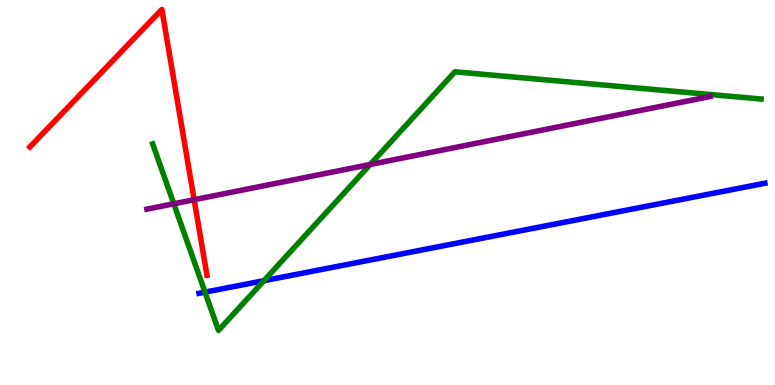[{'lines': ['blue', 'red'], 'intersections': []}, {'lines': ['green', 'red'], 'intersections': []}, {'lines': ['purple', 'red'], 'intersections': [{'x': 2.51, 'y': 4.81}]}, {'lines': ['blue', 'green'], 'intersections': [{'x': 2.65, 'y': 2.41}, {'x': 3.41, 'y': 2.71}]}, {'lines': ['blue', 'purple'], 'intersections': []}, {'lines': ['green', 'purple'], 'intersections': [{'x': 2.24, 'y': 4.71}, {'x': 4.78, 'y': 5.73}]}]